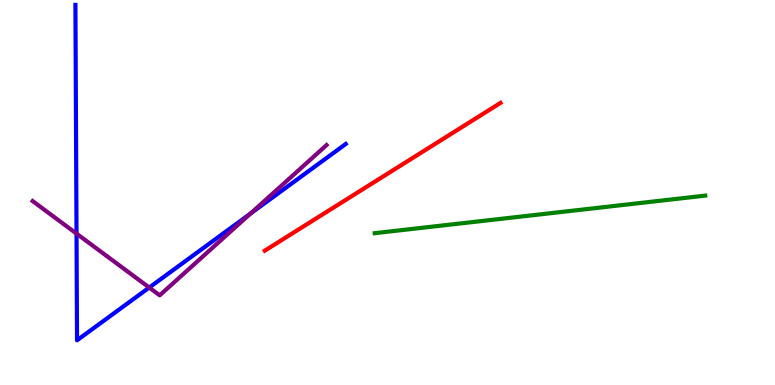[{'lines': ['blue', 'red'], 'intersections': []}, {'lines': ['green', 'red'], 'intersections': []}, {'lines': ['purple', 'red'], 'intersections': []}, {'lines': ['blue', 'green'], 'intersections': []}, {'lines': ['blue', 'purple'], 'intersections': [{'x': 0.987, 'y': 3.93}, {'x': 1.93, 'y': 2.53}, {'x': 3.23, 'y': 4.45}]}, {'lines': ['green', 'purple'], 'intersections': []}]